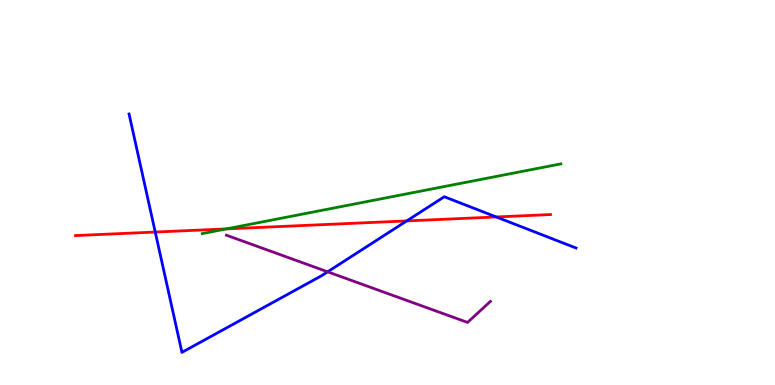[{'lines': ['blue', 'red'], 'intersections': [{'x': 2.0, 'y': 3.97}, {'x': 5.25, 'y': 4.26}, {'x': 6.4, 'y': 4.36}]}, {'lines': ['green', 'red'], 'intersections': [{'x': 2.92, 'y': 4.05}]}, {'lines': ['purple', 'red'], 'intersections': []}, {'lines': ['blue', 'green'], 'intersections': []}, {'lines': ['blue', 'purple'], 'intersections': [{'x': 4.23, 'y': 2.94}]}, {'lines': ['green', 'purple'], 'intersections': []}]